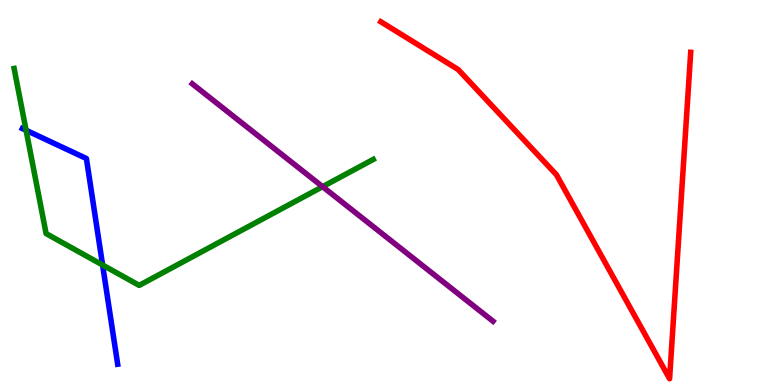[{'lines': ['blue', 'red'], 'intersections': []}, {'lines': ['green', 'red'], 'intersections': []}, {'lines': ['purple', 'red'], 'intersections': []}, {'lines': ['blue', 'green'], 'intersections': [{'x': 0.337, 'y': 6.62}, {'x': 1.32, 'y': 3.12}]}, {'lines': ['blue', 'purple'], 'intersections': []}, {'lines': ['green', 'purple'], 'intersections': [{'x': 4.16, 'y': 5.15}]}]